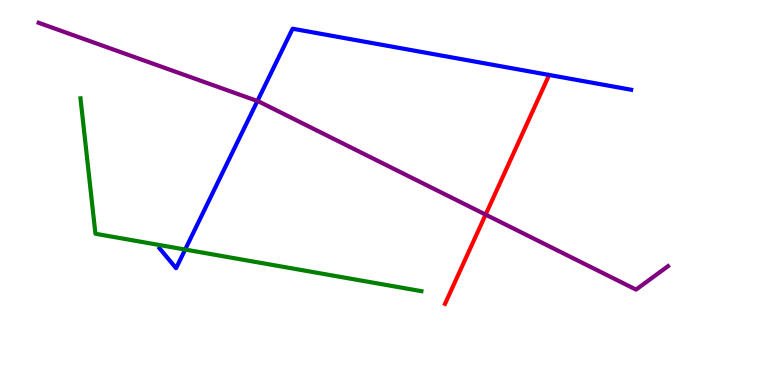[{'lines': ['blue', 'red'], 'intersections': []}, {'lines': ['green', 'red'], 'intersections': []}, {'lines': ['purple', 'red'], 'intersections': [{'x': 6.27, 'y': 4.43}]}, {'lines': ['blue', 'green'], 'intersections': [{'x': 2.39, 'y': 3.52}]}, {'lines': ['blue', 'purple'], 'intersections': [{'x': 3.32, 'y': 7.38}]}, {'lines': ['green', 'purple'], 'intersections': []}]